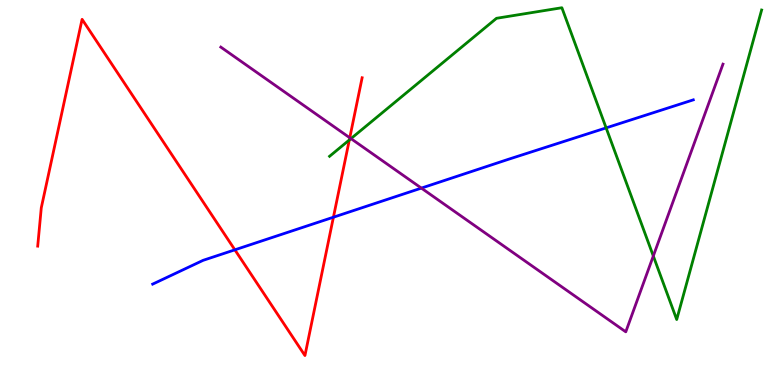[{'lines': ['blue', 'red'], 'intersections': [{'x': 3.03, 'y': 3.51}, {'x': 4.3, 'y': 4.36}]}, {'lines': ['green', 'red'], 'intersections': [{'x': 4.51, 'y': 6.36}]}, {'lines': ['purple', 'red'], 'intersections': [{'x': 4.51, 'y': 6.42}]}, {'lines': ['blue', 'green'], 'intersections': [{'x': 7.82, 'y': 6.68}]}, {'lines': ['blue', 'purple'], 'intersections': [{'x': 5.44, 'y': 5.11}]}, {'lines': ['green', 'purple'], 'intersections': [{'x': 4.53, 'y': 6.4}, {'x': 8.43, 'y': 3.35}]}]